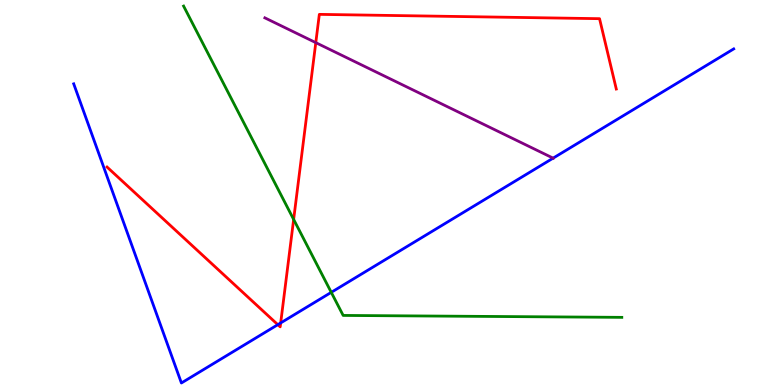[{'lines': ['blue', 'red'], 'intersections': [{'x': 3.58, 'y': 1.57}, {'x': 3.62, 'y': 1.61}]}, {'lines': ['green', 'red'], 'intersections': [{'x': 3.79, 'y': 4.3}]}, {'lines': ['purple', 'red'], 'intersections': [{'x': 4.07, 'y': 8.89}]}, {'lines': ['blue', 'green'], 'intersections': [{'x': 4.27, 'y': 2.41}]}, {'lines': ['blue', 'purple'], 'intersections': [{'x': 7.14, 'y': 5.89}]}, {'lines': ['green', 'purple'], 'intersections': []}]